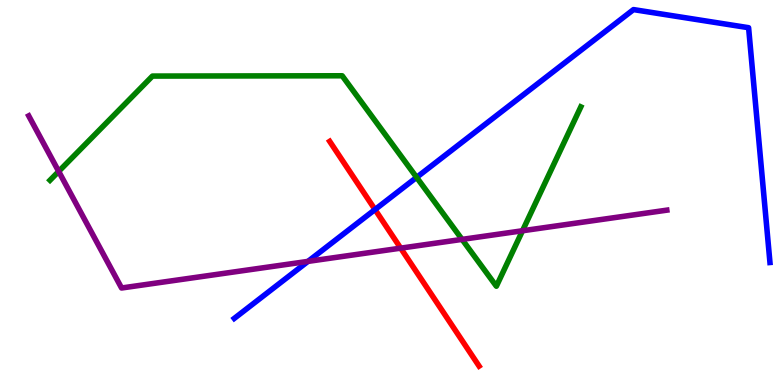[{'lines': ['blue', 'red'], 'intersections': [{'x': 4.84, 'y': 4.56}]}, {'lines': ['green', 'red'], 'intersections': []}, {'lines': ['purple', 'red'], 'intersections': [{'x': 5.17, 'y': 3.55}]}, {'lines': ['blue', 'green'], 'intersections': [{'x': 5.38, 'y': 5.39}]}, {'lines': ['blue', 'purple'], 'intersections': [{'x': 3.97, 'y': 3.21}]}, {'lines': ['green', 'purple'], 'intersections': [{'x': 0.757, 'y': 5.55}, {'x': 5.96, 'y': 3.78}, {'x': 6.74, 'y': 4.01}]}]